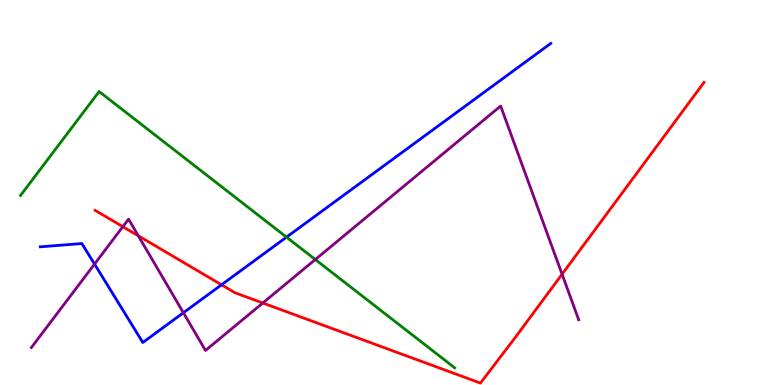[{'lines': ['blue', 'red'], 'intersections': [{'x': 2.86, 'y': 2.6}]}, {'lines': ['green', 'red'], 'intersections': []}, {'lines': ['purple', 'red'], 'intersections': [{'x': 1.59, 'y': 4.11}, {'x': 1.78, 'y': 3.88}, {'x': 3.39, 'y': 2.13}, {'x': 7.25, 'y': 2.88}]}, {'lines': ['blue', 'green'], 'intersections': [{'x': 3.7, 'y': 3.84}]}, {'lines': ['blue', 'purple'], 'intersections': [{'x': 1.22, 'y': 3.14}, {'x': 2.37, 'y': 1.88}]}, {'lines': ['green', 'purple'], 'intersections': [{'x': 4.07, 'y': 3.26}]}]